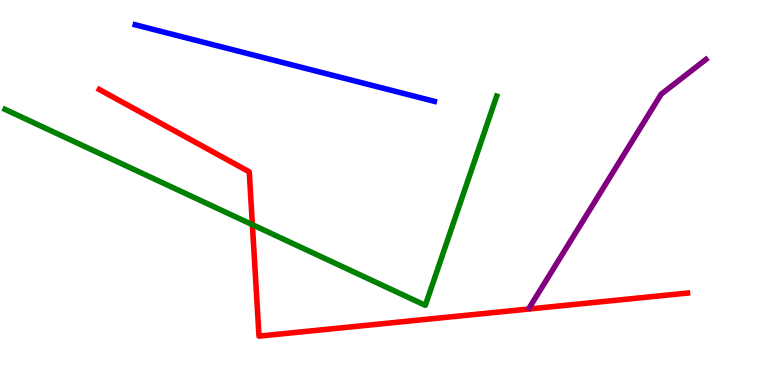[{'lines': ['blue', 'red'], 'intersections': []}, {'lines': ['green', 'red'], 'intersections': [{'x': 3.26, 'y': 4.16}]}, {'lines': ['purple', 'red'], 'intersections': []}, {'lines': ['blue', 'green'], 'intersections': []}, {'lines': ['blue', 'purple'], 'intersections': []}, {'lines': ['green', 'purple'], 'intersections': []}]